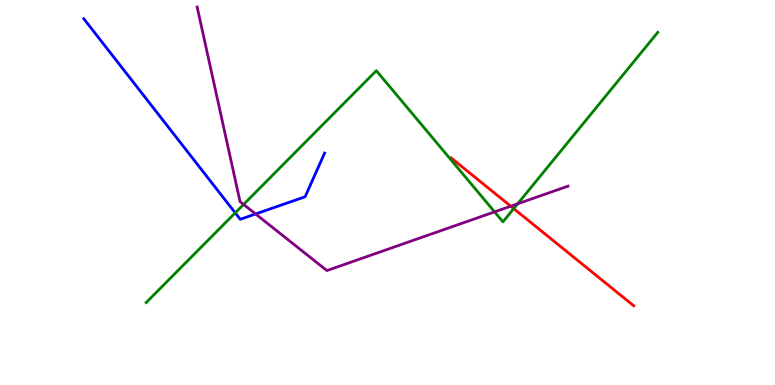[{'lines': ['blue', 'red'], 'intersections': []}, {'lines': ['green', 'red'], 'intersections': [{'x': 6.63, 'y': 4.58}]}, {'lines': ['purple', 'red'], 'intersections': [{'x': 6.59, 'y': 4.64}]}, {'lines': ['blue', 'green'], 'intersections': [{'x': 3.04, 'y': 4.47}]}, {'lines': ['blue', 'purple'], 'intersections': [{'x': 3.3, 'y': 4.44}]}, {'lines': ['green', 'purple'], 'intersections': [{'x': 3.14, 'y': 4.69}, {'x': 6.38, 'y': 4.5}, {'x': 6.68, 'y': 4.71}]}]